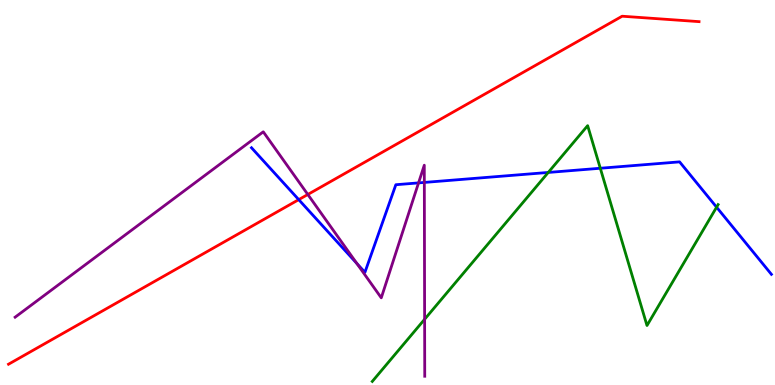[{'lines': ['blue', 'red'], 'intersections': [{'x': 3.85, 'y': 4.81}]}, {'lines': ['green', 'red'], 'intersections': []}, {'lines': ['purple', 'red'], 'intersections': [{'x': 3.97, 'y': 4.95}]}, {'lines': ['blue', 'green'], 'intersections': [{'x': 7.07, 'y': 5.52}, {'x': 7.75, 'y': 5.63}, {'x': 9.25, 'y': 4.62}]}, {'lines': ['blue', 'purple'], 'intersections': [{'x': 4.6, 'y': 3.16}, {'x': 5.4, 'y': 5.25}, {'x': 5.48, 'y': 5.26}]}, {'lines': ['green', 'purple'], 'intersections': [{'x': 5.48, 'y': 1.71}]}]